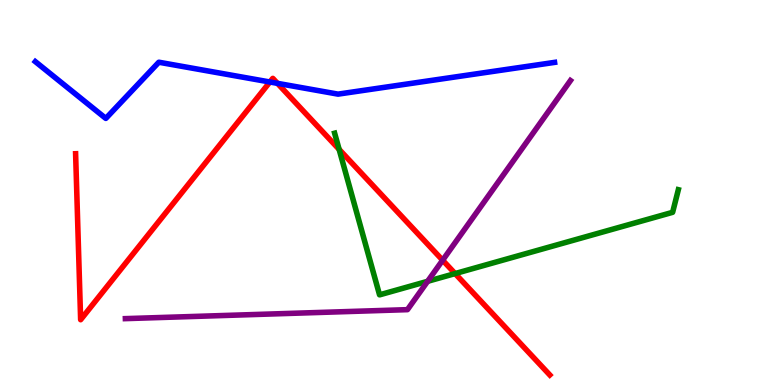[{'lines': ['blue', 'red'], 'intersections': [{'x': 3.48, 'y': 7.87}, {'x': 3.58, 'y': 7.84}]}, {'lines': ['green', 'red'], 'intersections': [{'x': 4.38, 'y': 6.12}, {'x': 5.87, 'y': 2.89}]}, {'lines': ['purple', 'red'], 'intersections': [{'x': 5.71, 'y': 3.24}]}, {'lines': ['blue', 'green'], 'intersections': []}, {'lines': ['blue', 'purple'], 'intersections': []}, {'lines': ['green', 'purple'], 'intersections': [{'x': 5.52, 'y': 2.69}]}]